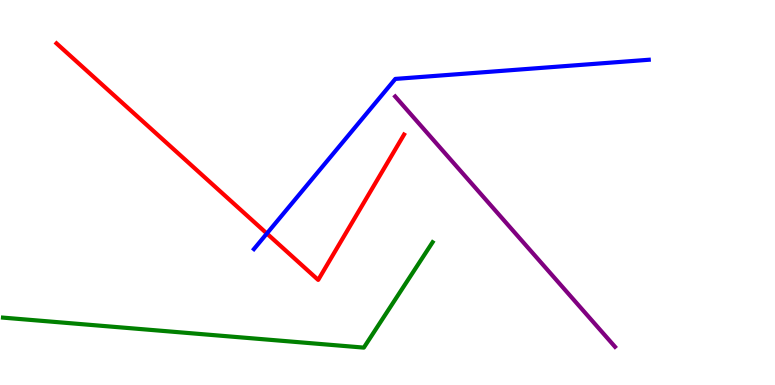[{'lines': ['blue', 'red'], 'intersections': [{'x': 3.44, 'y': 3.93}]}, {'lines': ['green', 'red'], 'intersections': []}, {'lines': ['purple', 'red'], 'intersections': []}, {'lines': ['blue', 'green'], 'intersections': []}, {'lines': ['blue', 'purple'], 'intersections': []}, {'lines': ['green', 'purple'], 'intersections': []}]